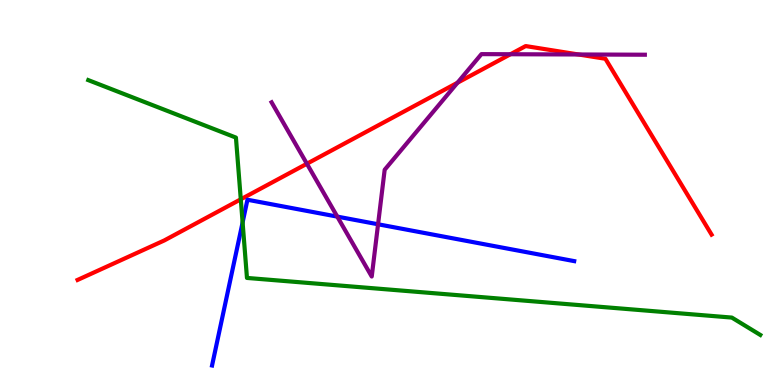[{'lines': ['blue', 'red'], 'intersections': []}, {'lines': ['green', 'red'], 'intersections': [{'x': 3.11, 'y': 4.82}]}, {'lines': ['purple', 'red'], 'intersections': [{'x': 3.96, 'y': 5.75}, {'x': 5.9, 'y': 7.85}, {'x': 6.59, 'y': 8.59}, {'x': 7.46, 'y': 8.58}]}, {'lines': ['blue', 'green'], 'intersections': [{'x': 3.13, 'y': 4.22}]}, {'lines': ['blue', 'purple'], 'intersections': [{'x': 4.35, 'y': 4.37}, {'x': 4.88, 'y': 4.17}]}, {'lines': ['green', 'purple'], 'intersections': []}]